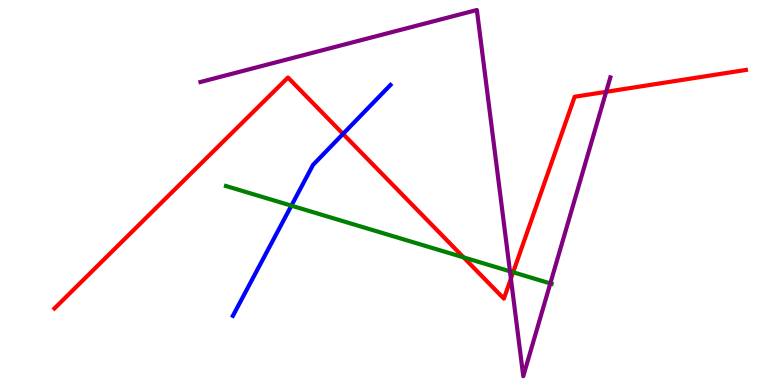[{'lines': ['blue', 'red'], 'intersections': [{'x': 4.43, 'y': 6.52}]}, {'lines': ['green', 'red'], 'intersections': [{'x': 5.98, 'y': 3.31}, {'x': 6.62, 'y': 2.93}]}, {'lines': ['purple', 'red'], 'intersections': [{'x': 6.59, 'y': 2.76}, {'x': 7.82, 'y': 7.62}]}, {'lines': ['blue', 'green'], 'intersections': [{'x': 3.76, 'y': 4.66}]}, {'lines': ['blue', 'purple'], 'intersections': []}, {'lines': ['green', 'purple'], 'intersections': [{'x': 6.58, 'y': 2.95}, {'x': 7.1, 'y': 2.64}]}]